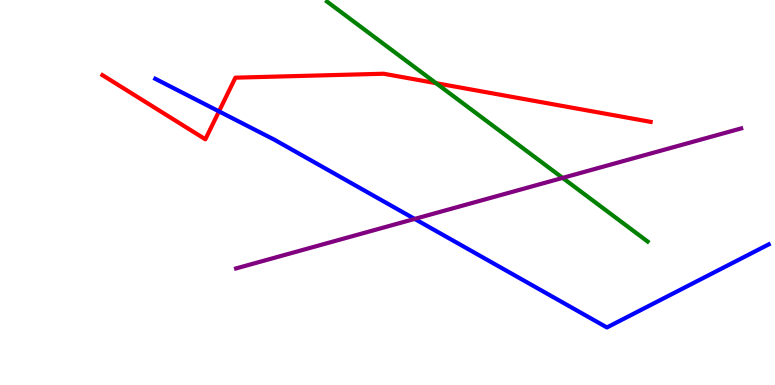[{'lines': ['blue', 'red'], 'intersections': [{'x': 2.83, 'y': 7.11}]}, {'lines': ['green', 'red'], 'intersections': [{'x': 5.63, 'y': 7.84}]}, {'lines': ['purple', 'red'], 'intersections': []}, {'lines': ['blue', 'green'], 'intersections': []}, {'lines': ['blue', 'purple'], 'intersections': [{'x': 5.35, 'y': 4.31}]}, {'lines': ['green', 'purple'], 'intersections': [{'x': 7.26, 'y': 5.38}]}]